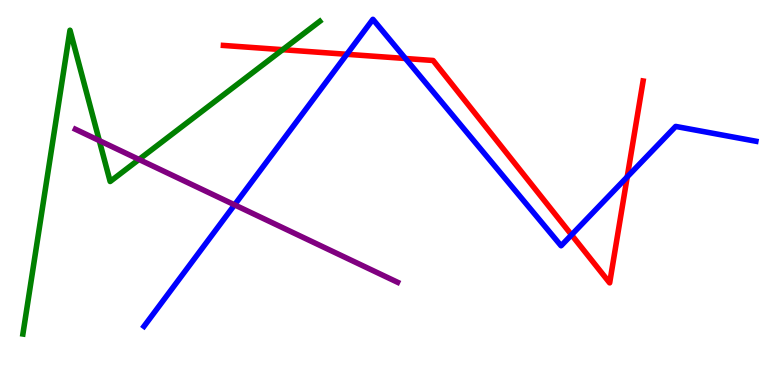[{'lines': ['blue', 'red'], 'intersections': [{'x': 4.48, 'y': 8.59}, {'x': 5.23, 'y': 8.48}, {'x': 7.37, 'y': 3.9}, {'x': 8.09, 'y': 5.41}]}, {'lines': ['green', 'red'], 'intersections': [{'x': 3.65, 'y': 8.71}]}, {'lines': ['purple', 'red'], 'intersections': []}, {'lines': ['blue', 'green'], 'intersections': []}, {'lines': ['blue', 'purple'], 'intersections': [{'x': 3.03, 'y': 4.68}]}, {'lines': ['green', 'purple'], 'intersections': [{'x': 1.28, 'y': 6.35}, {'x': 1.79, 'y': 5.86}]}]